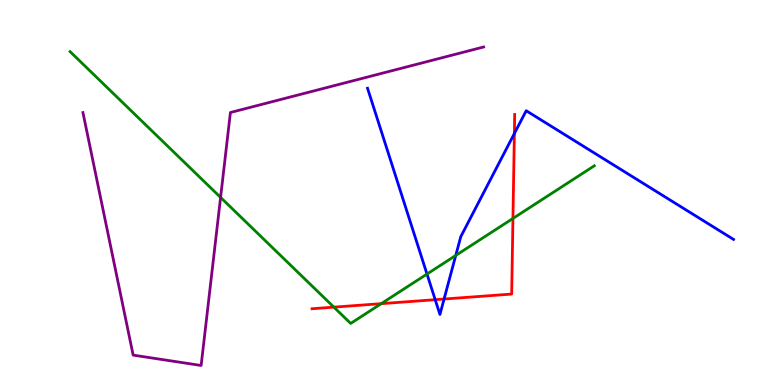[{'lines': ['blue', 'red'], 'intersections': [{'x': 5.62, 'y': 2.22}, {'x': 5.73, 'y': 2.23}, {'x': 6.64, 'y': 6.53}]}, {'lines': ['green', 'red'], 'intersections': [{'x': 4.31, 'y': 2.02}, {'x': 4.92, 'y': 2.11}, {'x': 6.62, 'y': 4.33}]}, {'lines': ['purple', 'red'], 'intersections': []}, {'lines': ['blue', 'green'], 'intersections': [{'x': 5.51, 'y': 2.88}, {'x': 5.88, 'y': 3.37}]}, {'lines': ['blue', 'purple'], 'intersections': []}, {'lines': ['green', 'purple'], 'intersections': [{'x': 2.85, 'y': 4.87}]}]